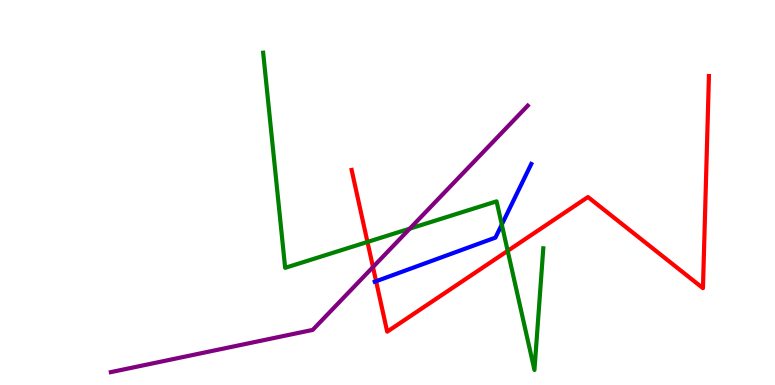[{'lines': ['blue', 'red'], 'intersections': [{'x': 4.85, 'y': 2.7}]}, {'lines': ['green', 'red'], 'intersections': [{'x': 4.74, 'y': 3.72}, {'x': 6.55, 'y': 3.48}]}, {'lines': ['purple', 'red'], 'intersections': [{'x': 4.81, 'y': 3.06}]}, {'lines': ['blue', 'green'], 'intersections': [{'x': 6.47, 'y': 4.17}]}, {'lines': ['blue', 'purple'], 'intersections': []}, {'lines': ['green', 'purple'], 'intersections': [{'x': 5.29, 'y': 4.06}]}]